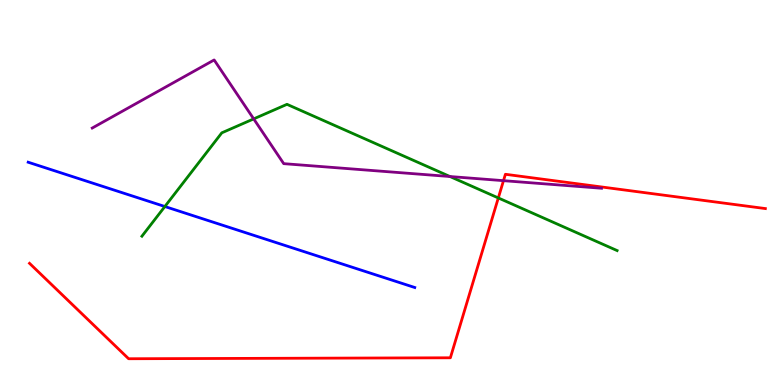[{'lines': ['blue', 'red'], 'intersections': []}, {'lines': ['green', 'red'], 'intersections': [{'x': 6.43, 'y': 4.86}]}, {'lines': ['purple', 'red'], 'intersections': [{'x': 6.5, 'y': 5.31}]}, {'lines': ['blue', 'green'], 'intersections': [{'x': 2.13, 'y': 4.64}]}, {'lines': ['blue', 'purple'], 'intersections': []}, {'lines': ['green', 'purple'], 'intersections': [{'x': 3.27, 'y': 6.91}, {'x': 5.81, 'y': 5.41}]}]